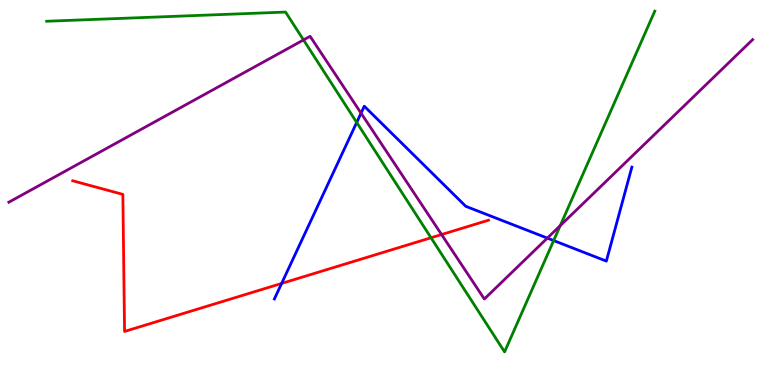[{'lines': ['blue', 'red'], 'intersections': [{'x': 3.63, 'y': 2.64}]}, {'lines': ['green', 'red'], 'intersections': [{'x': 5.56, 'y': 3.82}]}, {'lines': ['purple', 'red'], 'intersections': [{'x': 5.7, 'y': 3.91}]}, {'lines': ['blue', 'green'], 'intersections': [{'x': 4.6, 'y': 6.82}, {'x': 7.14, 'y': 3.75}]}, {'lines': ['blue', 'purple'], 'intersections': [{'x': 4.66, 'y': 7.06}, {'x': 7.06, 'y': 3.82}]}, {'lines': ['green', 'purple'], 'intersections': [{'x': 3.92, 'y': 8.96}, {'x': 7.23, 'y': 4.14}]}]